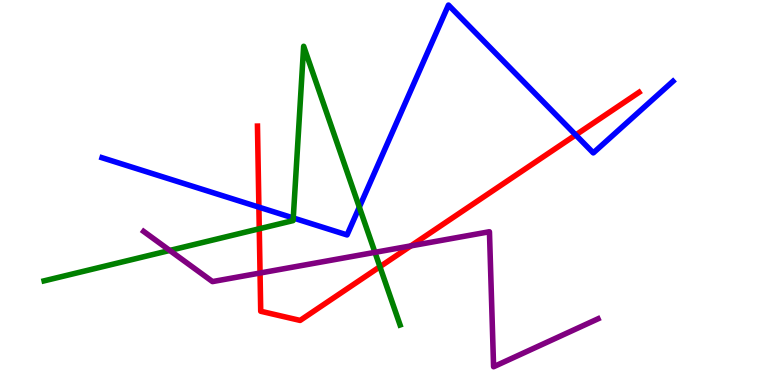[{'lines': ['blue', 'red'], 'intersections': [{'x': 3.34, 'y': 4.62}, {'x': 7.43, 'y': 6.49}]}, {'lines': ['green', 'red'], 'intersections': [{'x': 3.35, 'y': 4.06}, {'x': 4.9, 'y': 3.07}]}, {'lines': ['purple', 'red'], 'intersections': [{'x': 3.36, 'y': 2.91}, {'x': 5.3, 'y': 3.61}]}, {'lines': ['blue', 'green'], 'intersections': [{'x': 3.78, 'y': 4.34}, {'x': 4.64, 'y': 4.62}]}, {'lines': ['blue', 'purple'], 'intersections': []}, {'lines': ['green', 'purple'], 'intersections': [{'x': 2.19, 'y': 3.49}, {'x': 4.84, 'y': 3.45}]}]